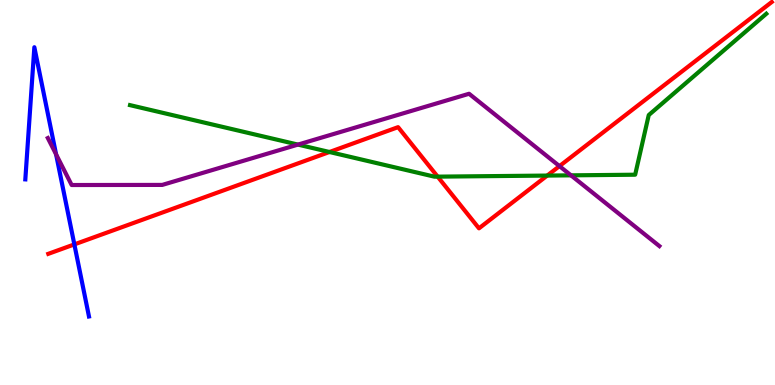[{'lines': ['blue', 'red'], 'intersections': [{'x': 0.959, 'y': 3.65}]}, {'lines': ['green', 'red'], 'intersections': [{'x': 4.25, 'y': 6.05}, {'x': 5.65, 'y': 5.41}, {'x': 7.06, 'y': 5.44}]}, {'lines': ['purple', 'red'], 'intersections': [{'x': 7.22, 'y': 5.69}]}, {'lines': ['blue', 'green'], 'intersections': []}, {'lines': ['blue', 'purple'], 'intersections': [{'x': 0.724, 'y': 5.99}]}, {'lines': ['green', 'purple'], 'intersections': [{'x': 3.84, 'y': 6.24}, {'x': 7.37, 'y': 5.45}]}]